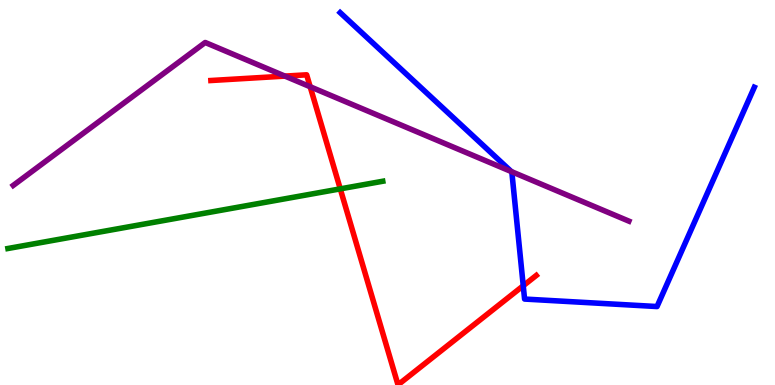[{'lines': ['blue', 'red'], 'intersections': [{'x': 6.75, 'y': 2.58}]}, {'lines': ['green', 'red'], 'intersections': [{'x': 4.39, 'y': 5.09}]}, {'lines': ['purple', 'red'], 'intersections': [{'x': 3.68, 'y': 8.02}, {'x': 4.0, 'y': 7.75}]}, {'lines': ['blue', 'green'], 'intersections': []}, {'lines': ['blue', 'purple'], 'intersections': [{'x': 6.6, 'y': 5.54}]}, {'lines': ['green', 'purple'], 'intersections': []}]